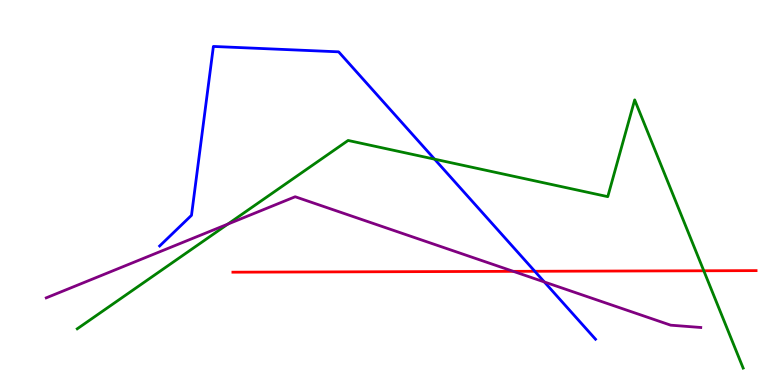[{'lines': ['blue', 'red'], 'intersections': [{'x': 6.9, 'y': 2.95}]}, {'lines': ['green', 'red'], 'intersections': [{'x': 9.08, 'y': 2.97}]}, {'lines': ['purple', 'red'], 'intersections': [{'x': 6.62, 'y': 2.95}]}, {'lines': ['blue', 'green'], 'intersections': [{'x': 5.61, 'y': 5.87}]}, {'lines': ['blue', 'purple'], 'intersections': [{'x': 7.02, 'y': 2.68}]}, {'lines': ['green', 'purple'], 'intersections': [{'x': 2.94, 'y': 4.18}]}]